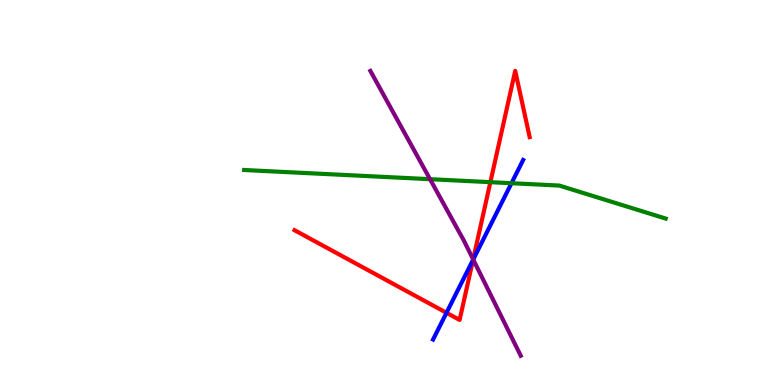[{'lines': ['blue', 'red'], 'intersections': [{'x': 5.76, 'y': 1.88}, {'x': 6.1, 'y': 3.25}]}, {'lines': ['green', 'red'], 'intersections': [{'x': 6.33, 'y': 5.27}]}, {'lines': ['purple', 'red'], 'intersections': [{'x': 6.11, 'y': 3.26}]}, {'lines': ['blue', 'green'], 'intersections': [{'x': 6.6, 'y': 5.24}]}, {'lines': ['blue', 'purple'], 'intersections': [{'x': 6.11, 'y': 3.26}]}, {'lines': ['green', 'purple'], 'intersections': [{'x': 5.55, 'y': 5.35}]}]